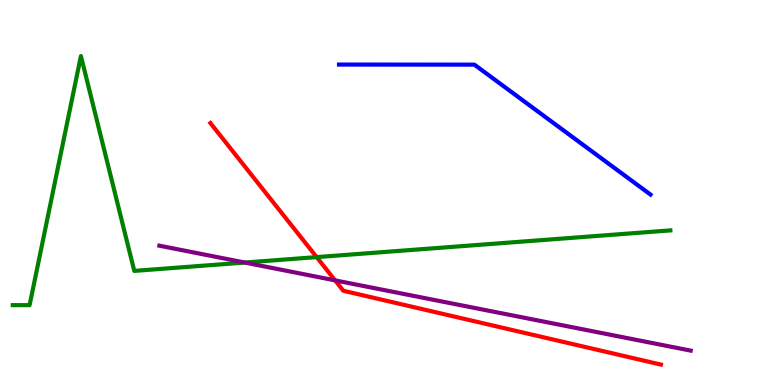[{'lines': ['blue', 'red'], 'intersections': []}, {'lines': ['green', 'red'], 'intersections': [{'x': 4.09, 'y': 3.32}]}, {'lines': ['purple', 'red'], 'intersections': [{'x': 4.32, 'y': 2.72}]}, {'lines': ['blue', 'green'], 'intersections': []}, {'lines': ['blue', 'purple'], 'intersections': []}, {'lines': ['green', 'purple'], 'intersections': [{'x': 3.16, 'y': 3.18}]}]